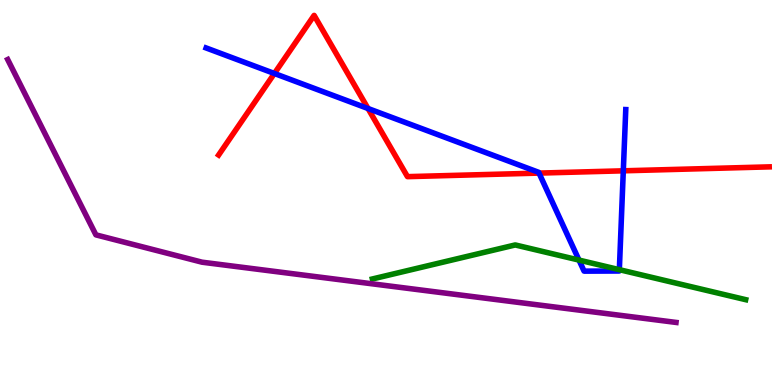[{'lines': ['blue', 'red'], 'intersections': [{'x': 3.54, 'y': 8.09}, {'x': 4.75, 'y': 7.18}, {'x': 6.96, 'y': 5.5}, {'x': 8.04, 'y': 5.56}]}, {'lines': ['green', 'red'], 'intersections': []}, {'lines': ['purple', 'red'], 'intersections': []}, {'lines': ['blue', 'green'], 'intersections': [{'x': 7.47, 'y': 3.24}, {'x': 7.99, 'y': 3.0}]}, {'lines': ['blue', 'purple'], 'intersections': []}, {'lines': ['green', 'purple'], 'intersections': []}]